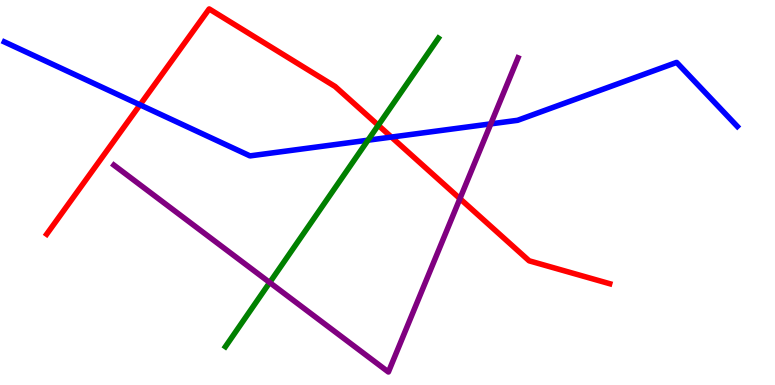[{'lines': ['blue', 'red'], 'intersections': [{'x': 1.81, 'y': 7.28}, {'x': 5.05, 'y': 6.44}]}, {'lines': ['green', 'red'], 'intersections': [{'x': 4.88, 'y': 6.75}]}, {'lines': ['purple', 'red'], 'intersections': [{'x': 5.93, 'y': 4.84}]}, {'lines': ['blue', 'green'], 'intersections': [{'x': 4.75, 'y': 6.36}]}, {'lines': ['blue', 'purple'], 'intersections': [{'x': 6.33, 'y': 6.78}]}, {'lines': ['green', 'purple'], 'intersections': [{'x': 3.48, 'y': 2.66}]}]